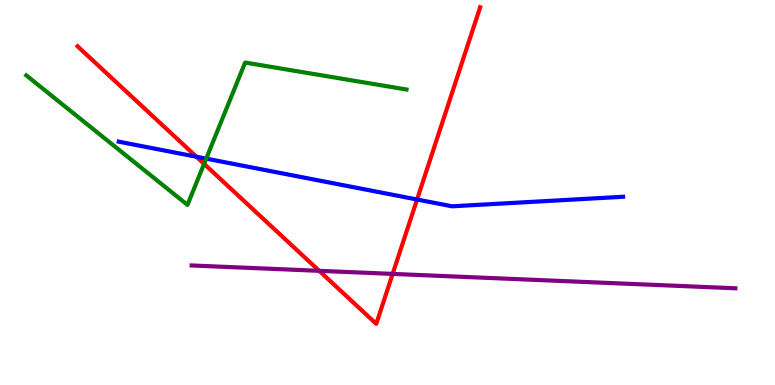[{'lines': ['blue', 'red'], 'intersections': [{'x': 2.53, 'y': 5.93}, {'x': 5.38, 'y': 4.82}]}, {'lines': ['green', 'red'], 'intersections': [{'x': 2.63, 'y': 5.74}]}, {'lines': ['purple', 'red'], 'intersections': [{'x': 4.12, 'y': 2.97}, {'x': 5.07, 'y': 2.89}]}, {'lines': ['blue', 'green'], 'intersections': [{'x': 2.66, 'y': 5.88}]}, {'lines': ['blue', 'purple'], 'intersections': []}, {'lines': ['green', 'purple'], 'intersections': []}]